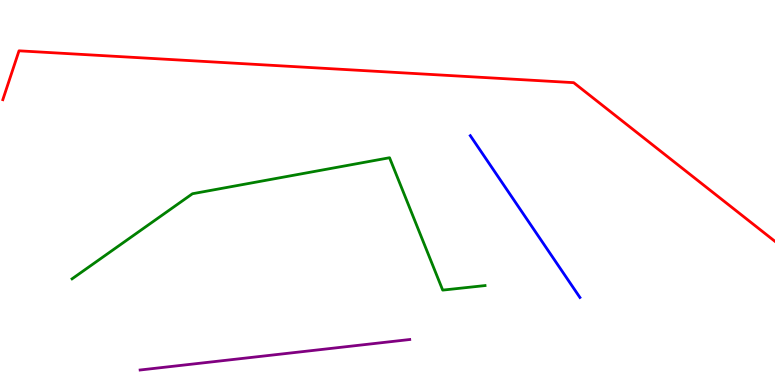[{'lines': ['blue', 'red'], 'intersections': []}, {'lines': ['green', 'red'], 'intersections': []}, {'lines': ['purple', 'red'], 'intersections': []}, {'lines': ['blue', 'green'], 'intersections': []}, {'lines': ['blue', 'purple'], 'intersections': []}, {'lines': ['green', 'purple'], 'intersections': []}]